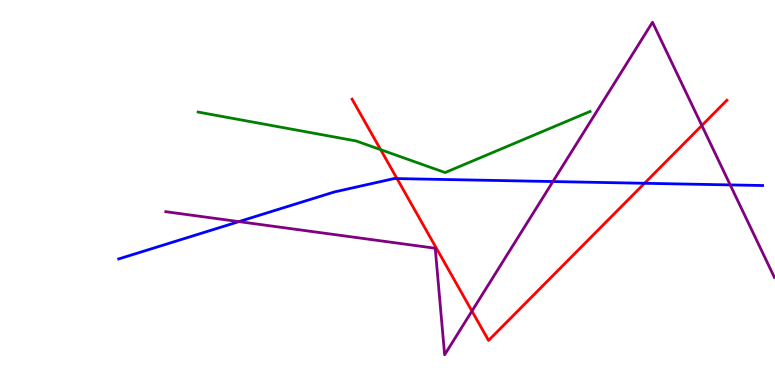[{'lines': ['blue', 'red'], 'intersections': [{'x': 5.12, 'y': 5.36}, {'x': 8.32, 'y': 5.24}]}, {'lines': ['green', 'red'], 'intersections': [{'x': 4.91, 'y': 6.11}]}, {'lines': ['purple', 'red'], 'intersections': [{'x': 6.09, 'y': 1.92}, {'x': 9.06, 'y': 6.74}]}, {'lines': ['blue', 'green'], 'intersections': []}, {'lines': ['blue', 'purple'], 'intersections': [{'x': 3.08, 'y': 4.24}, {'x': 7.13, 'y': 5.28}, {'x': 9.42, 'y': 5.2}]}, {'lines': ['green', 'purple'], 'intersections': []}]